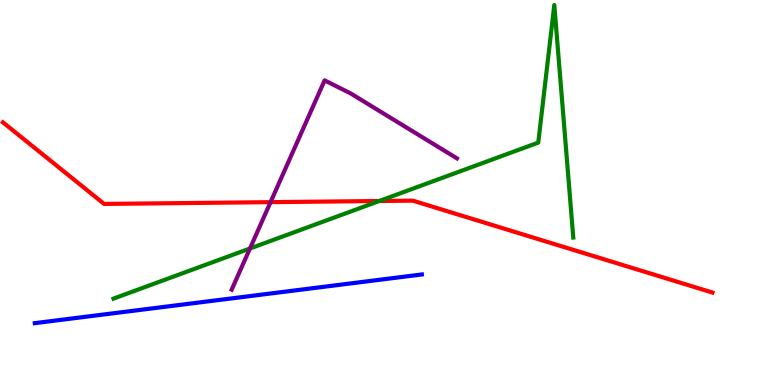[{'lines': ['blue', 'red'], 'intersections': []}, {'lines': ['green', 'red'], 'intersections': [{'x': 4.89, 'y': 4.78}]}, {'lines': ['purple', 'red'], 'intersections': [{'x': 3.49, 'y': 4.75}]}, {'lines': ['blue', 'green'], 'intersections': []}, {'lines': ['blue', 'purple'], 'intersections': []}, {'lines': ['green', 'purple'], 'intersections': [{'x': 3.23, 'y': 3.55}]}]